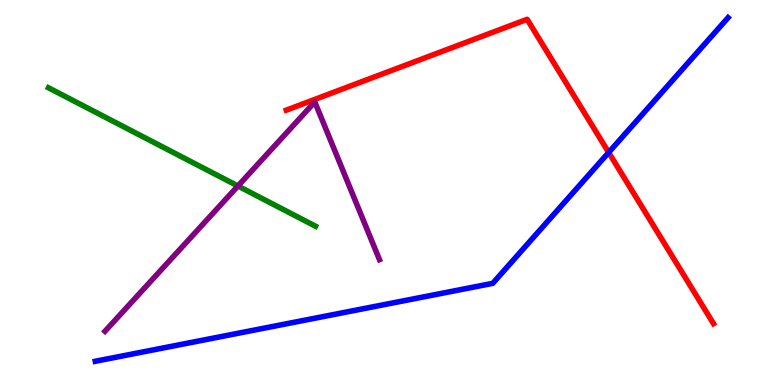[{'lines': ['blue', 'red'], 'intersections': [{'x': 7.85, 'y': 6.04}]}, {'lines': ['green', 'red'], 'intersections': []}, {'lines': ['purple', 'red'], 'intersections': []}, {'lines': ['blue', 'green'], 'intersections': []}, {'lines': ['blue', 'purple'], 'intersections': []}, {'lines': ['green', 'purple'], 'intersections': [{'x': 3.07, 'y': 5.17}]}]